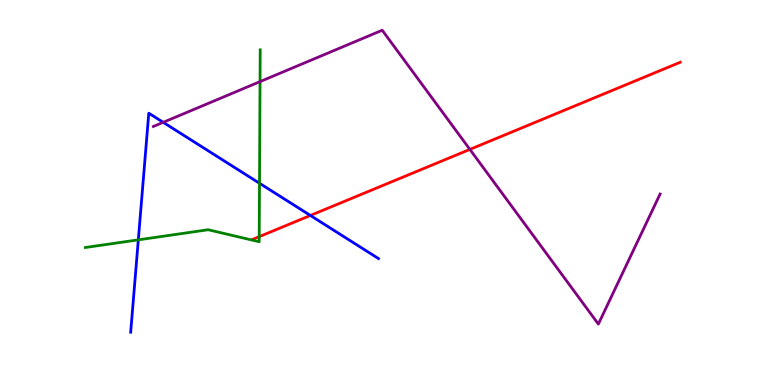[{'lines': ['blue', 'red'], 'intersections': [{'x': 4.0, 'y': 4.4}]}, {'lines': ['green', 'red'], 'intersections': [{'x': 3.34, 'y': 3.85}]}, {'lines': ['purple', 'red'], 'intersections': [{'x': 6.06, 'y': 6.12}]}, {'lines': ['blue', 'green'], 'intersections': [{'x': 1.78, 'y': 3.77}, {'x': 3.35, 'y': 5.24}]}, {'lines': ['blue', 'purple'], 'intersections': [{'x': 2.11, 'y': 6.82}]}, {'lines': ['green', 'purple'], 'intersections': [{'x': 3.36, 'y': 7.88}]}]